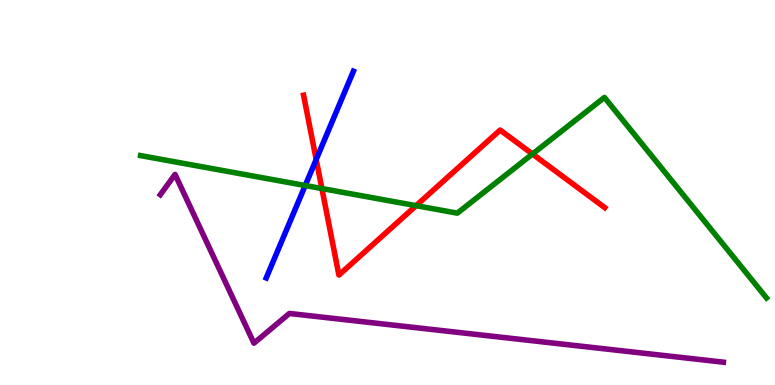[{'lines': ['blue', 'red'], 'intersections': [{'x': 4.08, 'y': 5.86}]}, {'lines': ['green', 'red'], 'intersections': [{'x': 4.15, 'y': 5.1}, {'x': 5.37, 'y': 4.66}, {'x': 6.87, 'y': 6.0}]}, {'lines': ['purple', 'red'], 'intersections': []}, {'lines': ['blue', 'green'], 'intersections': [{'x': 3.94, 'y': 5.18}]}, {'lines': ['blue', 'purple'], 'intersections': []}, {'lines': ['green', 'purple'], 'intersections': []}]